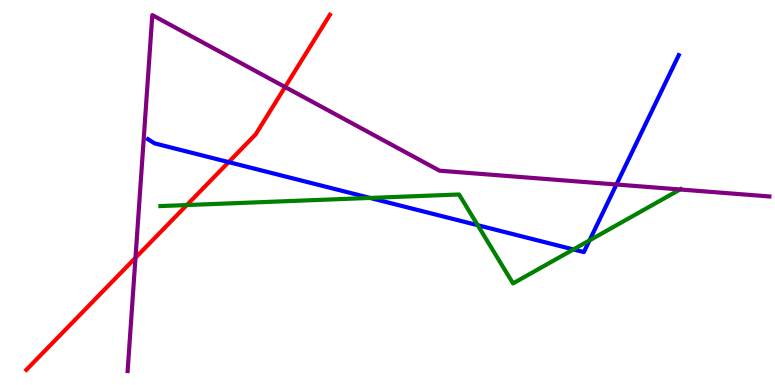[{'lines': ['blue', 'red'], 'intersections': [{'x': 2.95, 'y': 5.79}]}, {'lines': ['green', 'red'], 'intersections': [{'x': 2.41, 'y': 4.67}]}, {'lines': ['purple', 'red'], 'intersections': [{'x': 1.75, 'y': 3.3}, {'x': 3.68, 'y': 7.74}]}, {'lines': ['blue', 'green'], 'intersections': [{'x': 4.77, 'y': 4.86}, {'x': 6.16, 'y': 4.15}, {'x': 7.4, 'y': 3.52}, {'x': 7.61, 'y': 3.76}]}, {'lines': ['blue', 'purple'], 'intersections': [{'x': 7.95, 'y': 5.21}]}, {'lines': ['green', 'purple'], 'intersections': [{'x': 8.77, 'y': 5.08}]}]